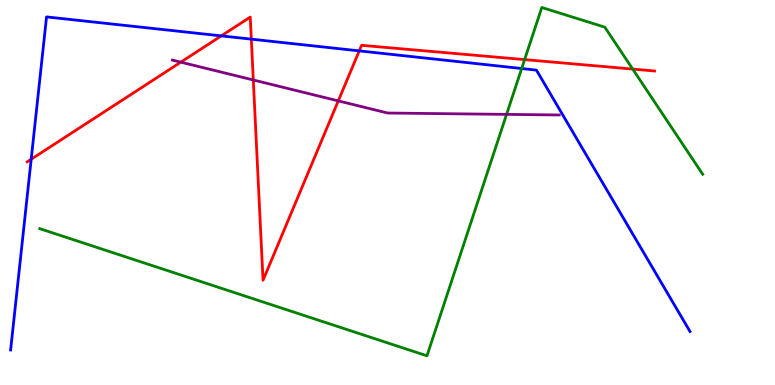[{'lines': ['blue', 'red'], 'intersections': [{'x': 0.403, 'y': 5.86}, {'x': 2.86, 'y': 9.07}, {'x': 3.24, 'y': 8.98}, {'x': 4.64, 'y': 8.68}]}, {'lines': ['green', 'red'], 'intersections': [{'x': 6.77, 'y': 8.45}, {'x': 8.16, 'y': 8.21}]}, {'lines': ['purple', 'red'], 'intersections': [{'x': 2.33, 'y': 8.39}, {'x': 3.27, 'y': 7.92}, {'x': 4.36, 'y': 7.38}]}, {'lines': ['blue', 'green'], 'intersections': [{'x': 6.73, 'y': 8.22}]}, {'lines': ['blue', 'purple'], 'intersections': []}, {'lines': ['green', 'purple'], 'intersections': [{'x': 6.54, 'y': 7.03}]}]